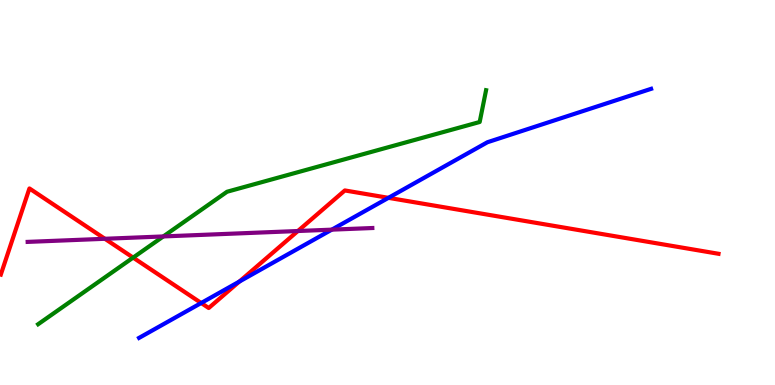[{'lines': ['blue', 'red'], 'intersections': [{'x': 2.6, 'y': 2.13}, {'x': 3.09, 'y': 2.69}, {'x': 5.01, 'y': 4.86}]}, {'lines': ['green', 'red'], 'intersections': [{'x': 1.72, 'y': 3.31}]}, {'lines': ['purple', 'red'], 'intersections': [{'x': 1.35, 'y': 3.8}, {'x': 3.84, 'y': 4.0}]}, {'lines': ['blue', 'green'], 'intersections': []}, {'lines': ['blue', 'purple'], 'intersections': [{'x': 4.28, 'y': 4.03}]}, {'lines': ['green', 'purple'], 'intersections': [{'x': 2.11, 'y': 3.86}]}]